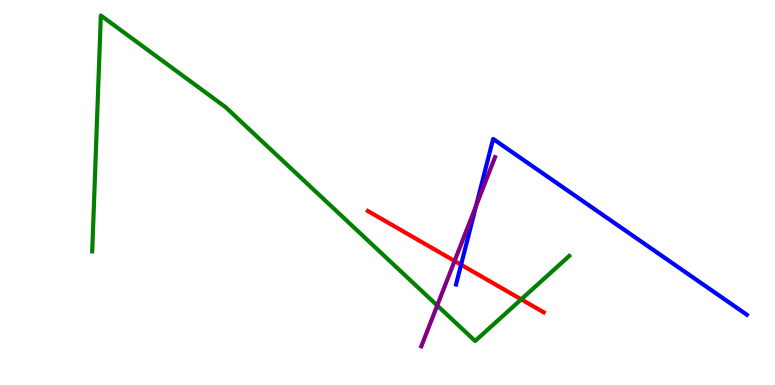[{'lines': ['blue', 'red'], 'intersections': [{'x': 5.95, 'y': 3.12}]}, {'lines': ['green', 'red'], 'intersections': [{'x': 6.73, 'y': 2.22}]}, {'lines': ['purple', 'red'], 'intersections': [{'x': 5.87, 'y': 3.22}]}, {'lines': ['blue', 'green'], 'intersections': []}, {'lines': ['blue', 'purple'], 'intersections': [{'x': 6.14, 'y': 4.66}]}, {'lines': ['green', 'purple'], 'intersections': [{'x': 5.64, 'y': 2.07}]}]